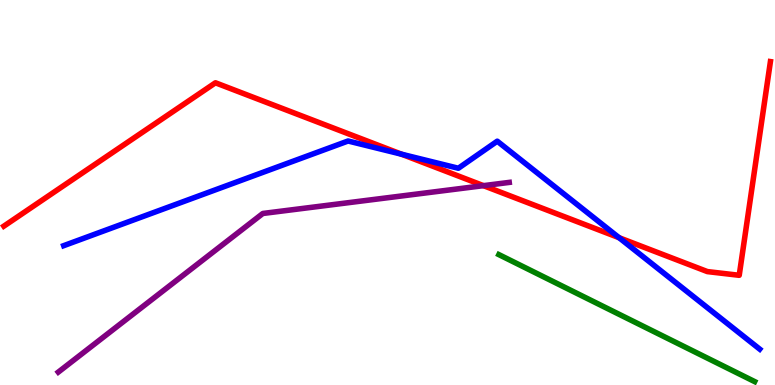[{'lines': ['blue', 'red'], 'intersections': [{'x': 5.18, 'y': 5.99}, {'x': 7.99, 'y': 3.83}]}, {'lines': ['green', 'red'], 'intersections': []}, {'lines': ['purple', 'red'], 'intersections': [{'x': 6.24, 'y': 5.18}]}, {'lines': ['blue', 'green'], 'intersections': []}, {'lines': ['blue', 'purple'], 'intersections': []}, {'lines': ['green', 'purple'], 'intersections': []}]